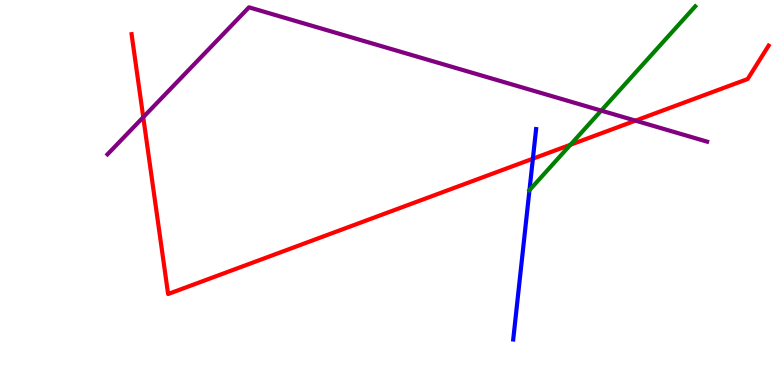[{'lines': ['blue', 'red'], 'intersections': [{'x': 6.88, 'y': 5.88}]}, {'lines': ['green', 'red'], 'intersections': [{'x': 7.36, 'y': 6.24}]}, {'lines': ['purple', 'red'], 'intersections': [{'x': 1.85, 'y': 6.96}, {'x': 8.2, 'y': 6.87}]}, {'lines': ['blue', 'green'], 'intersections': [{'x': 6.83, 'y': 5.06}]}, {'lines': ['blue', 'purple'], 'intersections': []}, {'lines': ['green', 'purple'], 'intersections': [{'x': 7.76, 'y': 7.13}]}]